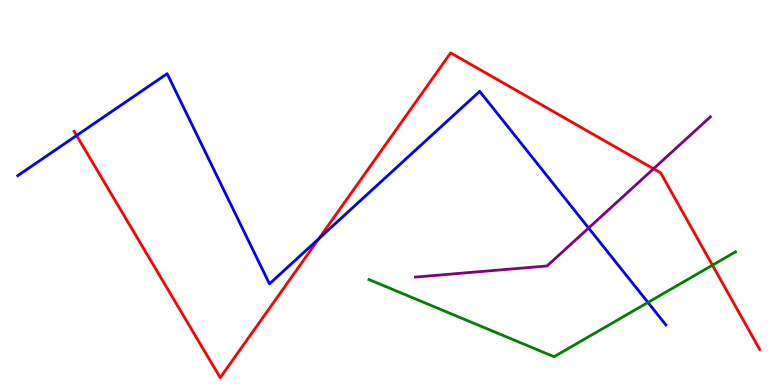[{'lines': ['blue', 'red'], 'intersections': [{'x': 0.988, 'y': 6.48}, {'x': 4.11, 'y': 3.8}]}, {'lines': ['green', 'red'], 'intersections': [{'x': 9.19, 'y': 3.11}]}, {'lines': ['purple', 'red'], 'intersections': [{'x': 8.43, 'y': 5.62}]}, {'lines': ['blue', 'green'], 'intersections': [{'x': 8.36, 'y': 2.14}]}, {'lines': ['blue', 'purple'], 'intersections': [{'x': 7.6, 'y': 4.08}]}, {'lines': ['green', 'purple'], 'intersections': []}]